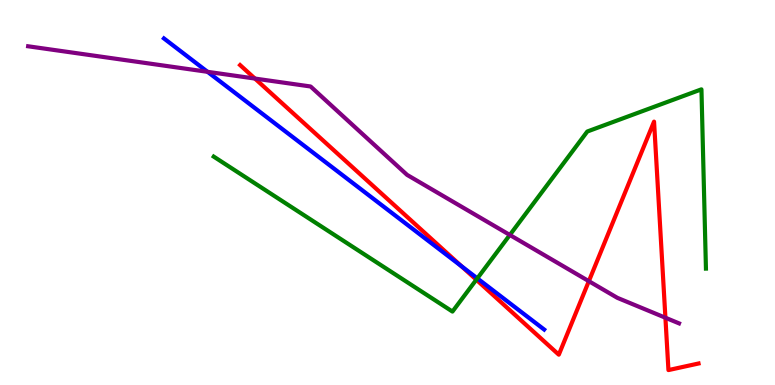[{'lines': ['blue', 'red'], 'intersections': [{'x': 5.95, 'y': 3.09}]}, {'lines': ['green', 'red'], 'intersections': [{'x': 6.15, 'y': 2.73}]}, {'lines': ['purple', 'red'], 'intersections': [{'x': 3.29, 'y': 7.96}, {'x': 7.6, 'y': 2.7}, {'x': 8.59, 'y': 1.75}]}, {'lines': ['blue', 'green'], 'intersections': [{'x': 6.16, 'y': 2.77}]}, {'lines': ['blue', 'purple'], 'intersections': [{'x': 2.68, 'y': 8.13}]}, {'lines': ['green', 'purple'], 'intersections': [{'x': 6.58, 'y': 3.9}]}]